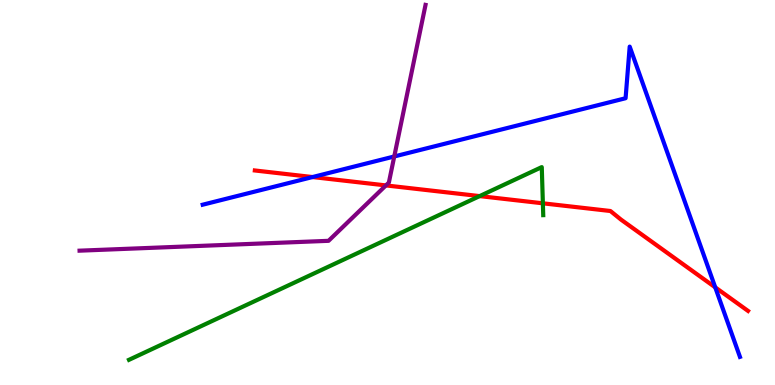[{'lines': ['blue', 'red'], 'intersections': [{'x': 4.03, 'y': 5.4}, {'x': 9.23, 'y': 2.54}]}, {'lines': ['green', 'red'], 'intersections': [{'x': 6.19, 'y': 4.91}, {'x': 7.0, 'y': 4.72}]}, {'lines': ['purple', 'red'], 'intersections': [{'x': 4.98, 'y': 5.18}]}, {'lines': ['blue', 'green'], 'intersections': []}, {'lines': ['blue', 'purple'], 'intersections': [{'x': 5.09, 'y': 5.94}]}, {'lines': ['green', 'purple'], 'intersections': []}]